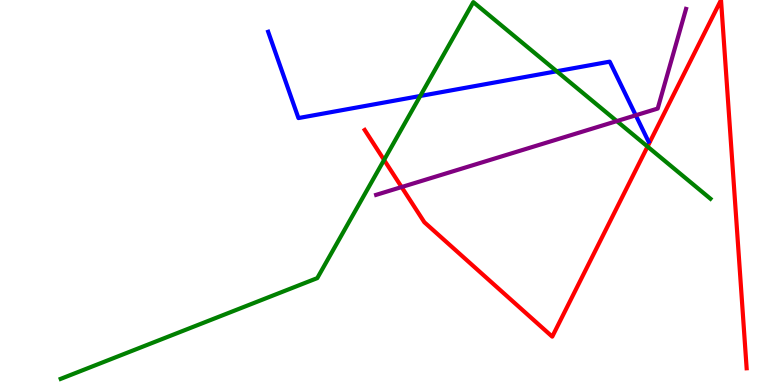[{'lines': ['blue', 'red'], 'intersections': []}, {'lines': ['green', 'red'], 'intersections': [{'x': 4.96, 'y': 5.85}, {'x': 8.36, 'y': 6.19}]}, {'lines': ['purple', 'red'], 'intersections': [{'x': 5.18, 'y': 5.14}]}, {'lines': ['blue', 'green'], 'intersections': [{'x': 5.42, 'y': 7.51}, {'x': 7.18, 'y': 8.15}]}, {'lines': ['blue', 'purple'], 'intersections': [{'x': 8.2, 'y': 7.01}]}, {'lines': ['green', 'purple'], 'intersections': [{'x': 7.96, 'y': 6.85}]}]